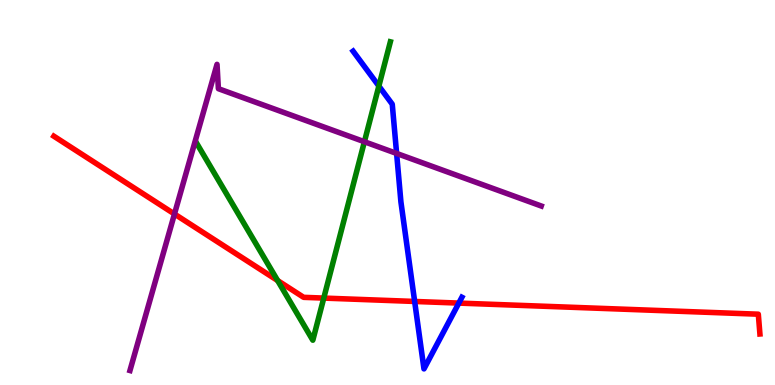[{'lines': ['blue', 'red'], 'intersections': [{'x': 5.35, 'y': 2.17}, {'x': 5.92, 'y': 2.13}]}, {'lines': ['green', 'red'], 'intersections': [{'x': 3.58, 'y': 2.71}, {'x': 4.18, 'y': 2.26}]}, {'lines': ['purple', 'red'], 'intersections': [{'x': 2.25, 'y': 4.44}]}, {'lines': ['blue', 'green'], 'intersections': [{'x': 4.89, 'y': 7.76}]}, {'lines': ['blue', 'purple'], 'intersections': [{'x': 5.12, 'y': 6.01}]}, {'lines': ['green', 'purple'], 'intersections': [{'x': 4.7, 'y': 6.32}]}]